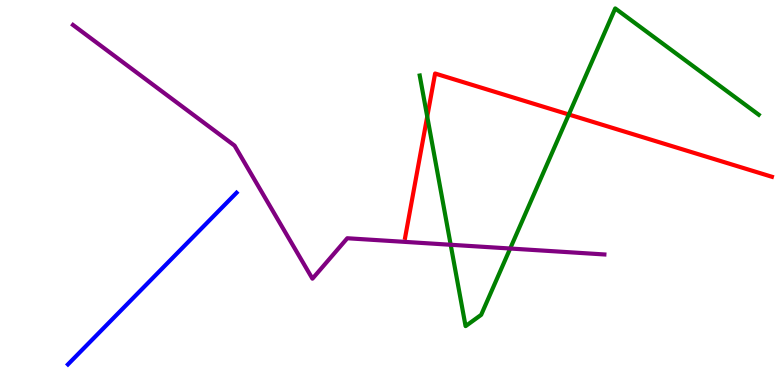[{'lines': ['blue', 'red'], 'intersections': []}, {'lines': ['green', 'red'], 'intersections': [{'x': 5.51, 'y': 6.97}, {'x': 7.34, 'y': 7.03}]}, {'lines': ['purple', 'red'], 'intersections': []}, {'lines': ['blue', 'green'], 'intersections': []}, {'lines': ['blue', 'purple'], 'intersections': []}, {'lines': ['green', 'purple'], 'intersections': [{'x': 5.82, 'y': 3.64}, {'x': 6.58, 'y': 3.54}]}]